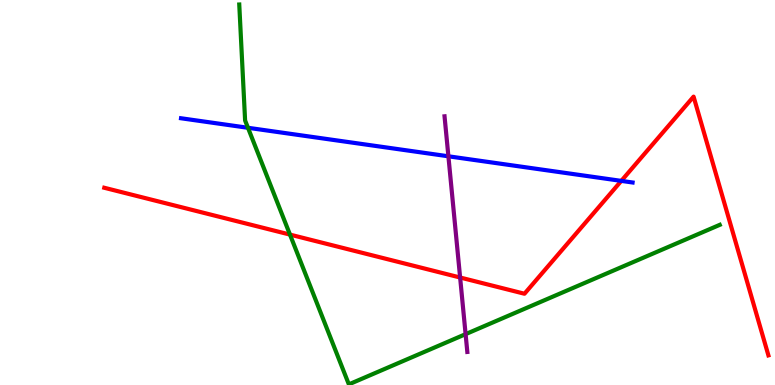[{'lines': ['blue', 'red'], 'intersections': [{'x': 8.02, 'y': 5.3}]}, {'lines': ['green', 'red'], 'intersections': [{'x': 3.74, 'y': 3.91}]}, {'lines': ['purple', 'red'], 'intersections': [{'x': 5.94, 'y': 2.79}]}, {'lines': ['blue', 'green'], 'intersections': [{'x': 3.2, 'y': 6.68}]}, {'lines': ['blue', 'purple'], 'intersections': [{'x': 5.79, 'y': 5.94}]}, {'lines': ['green', 'purple'], 'intersections': [{'x': 6.01, 'y': 1.32}]}]